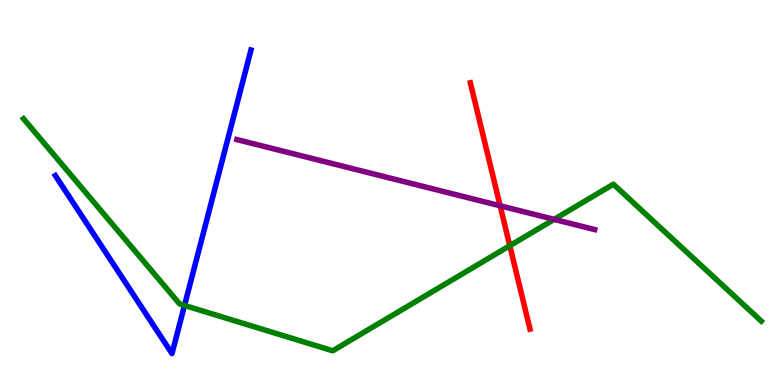[{'lines': ['blue', 'red'], 'intersections': []}, {'lines': ['green', 'red'], 'intersections': [{'x': 6.58, 'y': 3.62}]}, {'lines': ['purple', 'red'], 'intersections': [{'x': 6.45, 'y': 4.65}]}, {'lines': ['blue', 'green'], 'intersections': [{'x': 2.38, 'y': 2.07}]}, {'lines': ['blue', 'purple'], 'intersections': []}, {'lines': ['green', 'purple'], 'intersections': [{'x': 7.15, 'y': 4.3}]}]